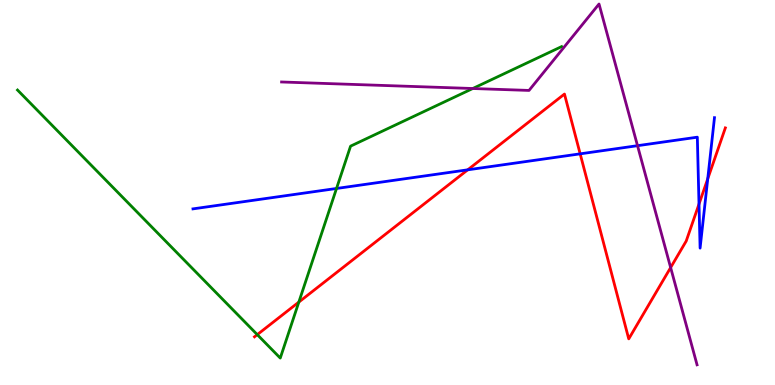[{'lines': ['blue', 'red'], 'intersections': [{'x': 6.04, 'y': 5.59}, {'x': 7.49, 'y': 6.0}, {'x': 9.02, 'y': 4.7}, {'x': 9.13, 'y': 5.36}]}, {'lines': ['green', 'red'], 'intersections': [{'x': 3.32, 'y': 1.31}, {'x': 3.86, 'y': 2.15}]}, {'lines': ['purple', 'red'], 'intersections': [{'x': 8.65, 'y': 3.05}]}, {'lines': ['blue', 'green'], 'intersections': [{'x': 4.34, 'y': 5.1}]}, {'lines': ['blue', 'purple'], 'intersections': [{'x': 8.23, 'y': 6.22}]}, {'lines': ['green', 'purple'], 'intersections': [{'x': 6.1, 'y': 7.7}]}]